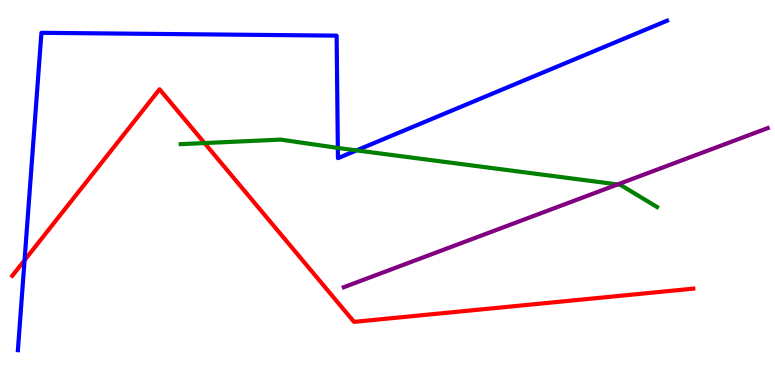[{'lines': ['blue', 'red'], 'intersections': [{'x': 0.317, 'y': 3.24}]}, {'lines': ['green', 'red'], 'intersections': [{'x': 2.64, 'y': 6.28}]}, {'lines': ['purple', 'red'], 'intersections': []}, {'lines': ['blue', 'green'], 'intersections': [{'x': 4.36, 'y': 6.16}, {'x': 4.6, 'y': 6.09}]}, {'lines': ['blue', 'purple'], 'intersections': []}, {'lines': ['green', 'purple'], 'intersections': [{'x': 7.97, 'y': 5.21}]}]